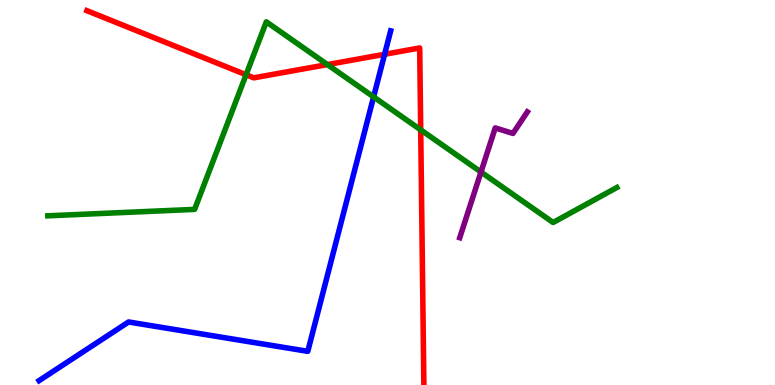[{'lines': ['blue', 'red'], 'intersections': [{'x': 4.96, 'y': 8.59}]}, {'lines': ['green', 'red'], 'intersections': [{'x': 3.18, 'y': 8.06}, {'x': 4.22, 'y': 8.32}, {'x': 5.43, 'y': 6.63}]}, {'lines': ['purple', 'red'], 'intersections': []}, {'lines': ['blue', 'green'], 'intersections': [{'x': 4.82, 'y': 7.48}]}, {'lines': ['blue', 'purple'], 'intersections': []}, {'lines': ['green', 'purple'], 'intersections': [{'x': 6.21, 'y': 5.53}]}]